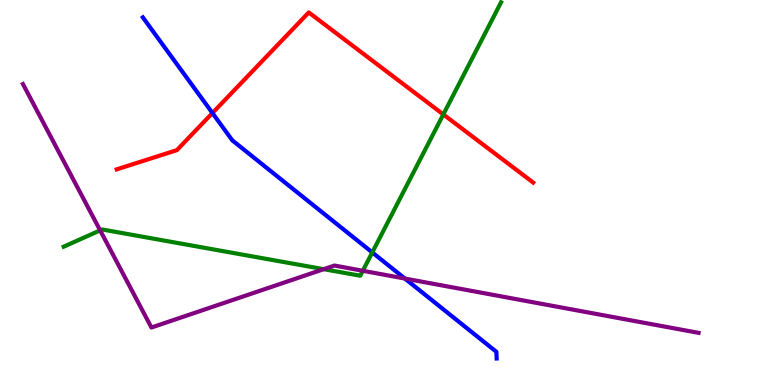[{'lines': ['blue', 'red'], 'intersections': [{'x': 2.74, 'y': 7.06}]}, {'lines': ['green', 'red'], 'intersections': [{'x': 5.72, 'y': 7.03}]}, {'lines': ['purple', 'red'], 'intersections': []}, {'lines': ['blue', 'green'], 'intersections': [{'x': 4.8, 'y': 3.44}]}, {'lines': ['blue', 'purple'], 'intersections': [{'x': 5.22, 'y': 2.76}]}, {'lines': ['green', 'purple'], 'intersections': [{'x': 1.29, 'y': 4.02}, {'x': 4.18, 'y': 3.01}, {'x': 4.68, 'y': 2.97}]}]